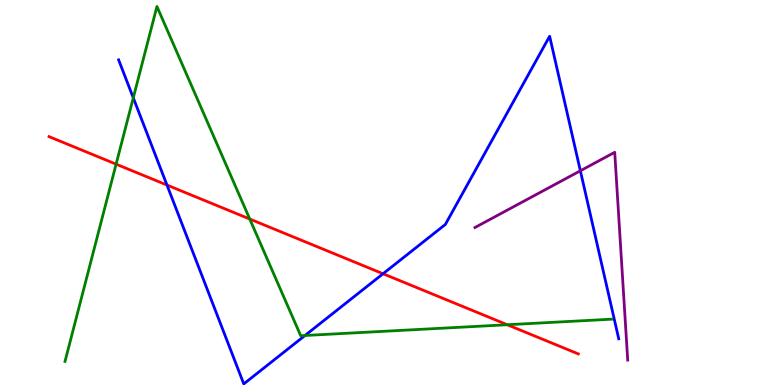[{'lines': ['blue', 'red'], 'intersections': [{'x': 2.15, 'y': 5.19}, {'x': 4.94, 'y': 2.89}]}, {'lines': ['green', 'red'], 'intersections': [{'x': 1.5, 'y': 5.74}, {'x': 3.22, 'y': 4.31}, {'x': 6.55, 'y': 1.57}]}, {'lines': ['purple', 'red'], 'intersections': []}, {'lines': ['blue', 'green'], 'intersections': [{'x': 1.72, 'y': 7.46}, {'x': 3.94, 'y': 1.29}]}, {'lines': ['blue', 'purple'], 'intersections': [{'x': 7.49, 'y': 5.56}]}, {'lines': ['green', 'purple'], 'intersections': []}]